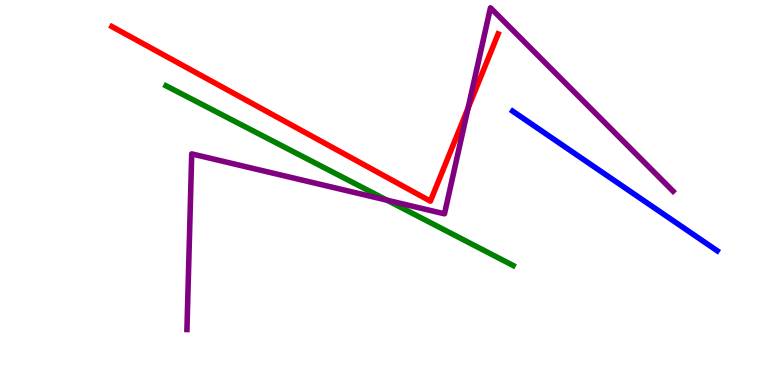[{'lines': ['blue', 'red'], 'intersections': []}, {'lines': ['green', 'red'], 'intersections': []}, {'lines': ['purple', 'red'], 'intersections': [{'x': 6.04, 'y': 7.19}]}, {'lines': ['blue', 'green'], 'intersections': []}, {'lines': ['blue', 'purple'], 'intersections': []}, {'lines': ['green', 'purple'], 'intersections': [{'x': 4.99, 'y': 4.8}]}]